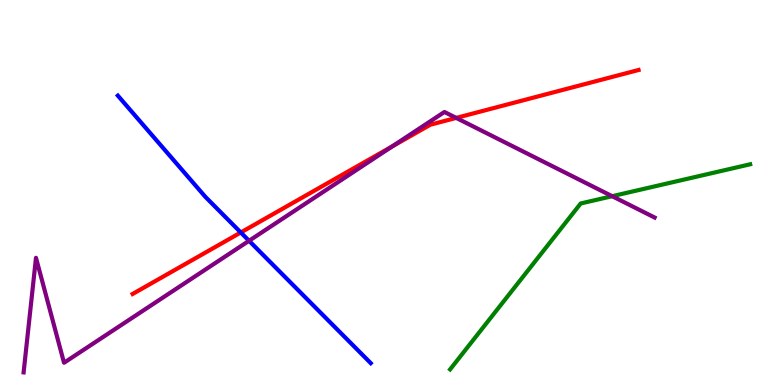[{'lines': ['blue', 'red'], 'intersections': [{'x': 3.11, 'y': 3.96}]}, {'lines': ['green', 'red'], 'intersections': []}, {'lines': ['purple', 'red'], 'intersections': [{'x': 5.06, 'y': 6.2}, {'x': 5.89, 'y': 6.94}]}, {'lines': ['blue', 'green'], 'intersections': []}, {'lines': ['blue', 'purple'], 'intersections': [{'x': 3.21, 'y': 3.75}]}, {'lines': ['green', 'purple'], 'intersections': [{'x': 7.9, 'y': 4.9}]}]